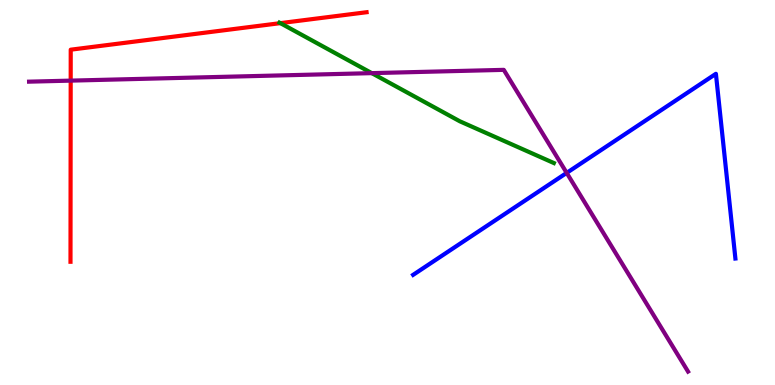[{'lines': ['blue', 'red'], 'intersections': []}, {'lines': ['green', 'red'], 'intersections': [{'x': 3.62, 'y': 9.4}]}, {'lines': ['purple', 'red'], 'intersections': [{'x': 0.912, 'y': 7.91}]}, {'lines': ['blue', 'green'], 'intersections': []}, {'lines': ['blue', 'purple'], 'intersections': [{'x': 7.31, 'y': 5.51}]}, {'lines': ['green', 'purple'], 'intersections': [{'x': 4.8, 'y': 8.1}]}]